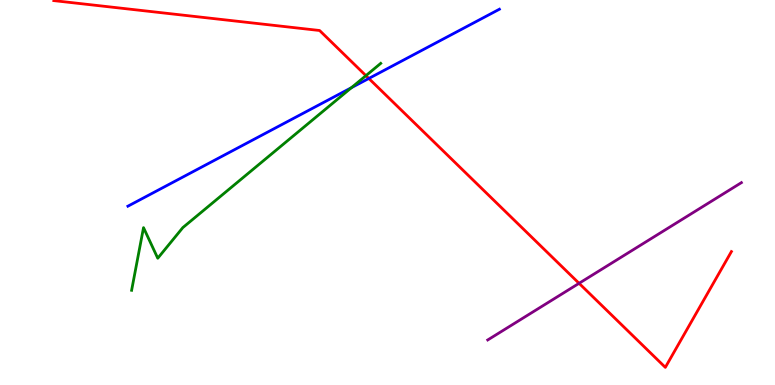[{'lines': ['blue', 'red'], 'intersections': [{'x': 4.76, 'y': 7.96}]}, {'lines': ['green', 'red'], 'intersections': [{'x': 4.72, 'y': 8.04}]}, {'lines': ['purple', 'red'], 'intersections': [{'x': 7.47, 'y': 2.64}]}, {'lines': ['blue', 'green'], 'intersections': [{'x': 4.53, 'y': 7.72}]}, {'lines': ['blue', 'purple'], 'intersections': []}, {'lines': ['green', 'purple'], 'intersections': []}]